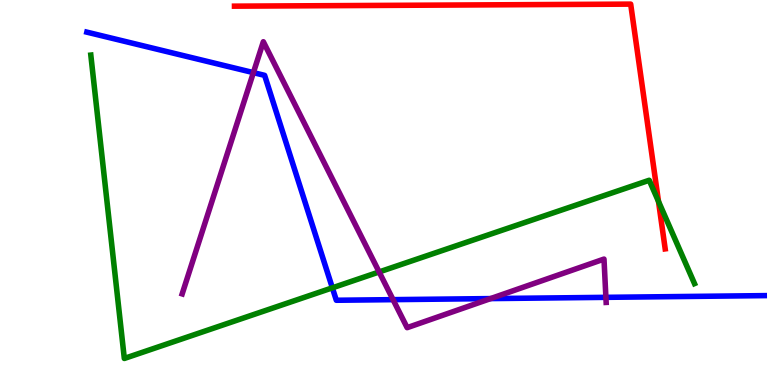[{'lines': ['blue', 'red'], 'intersections': []}, {'lines': ['green', 'red'], 'intersections': [{'x': 8.5, 'y': 4.77}]}, {'lines': ['purple', 'red'], 'intersections': []}, {'lines': ['blue', 'green'], 'intersections': [{'x': 4.29, 'y': 2.52}]}, {'lines': ['blue', 'purple'], 'intersections': [{'x': 3.27, 'y': 8.11}, {'x': 5.07, 'y': 2.22}, {'x': 6.33, 'y': 2.24}, {'x': 7.82, 'y': 2.28}]}, {'lines': ['green', 'purple'], 'intersections': [{'x': 4.89, 'y': 2.94}]}]